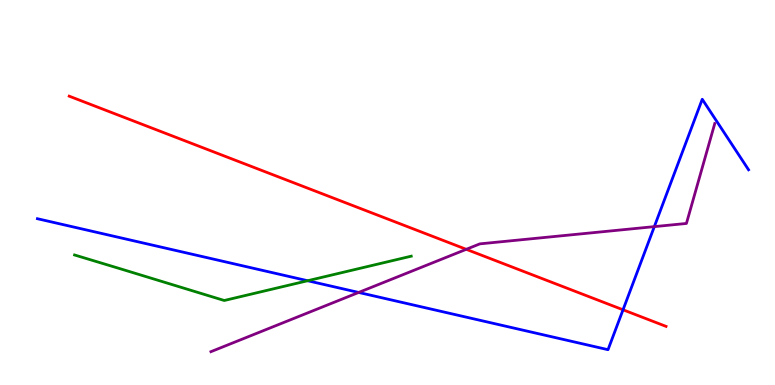[{'lines': ['blue', 'red'], 'intersections': [{'x': 8.04, 'y': 1.95}]}, {'lines': ['green', 'red'], 'intersections': []}, {'lines': ['purple', 'red'], 'intersections': [{'x': 6.02, 'y': 3.52}]}, {'lines': ['blue', 'green'], 'intersections': [{'x': 3.97, 'y': 2.71}]}, {'lines': ['blue', 'purple'], 'intersections': [{'x': 4.63, 'y': 2.4}, {'x': 8.44, 'y': 4.11}]}, {'lines': ['green', 'purple'], 'intersections': []}]